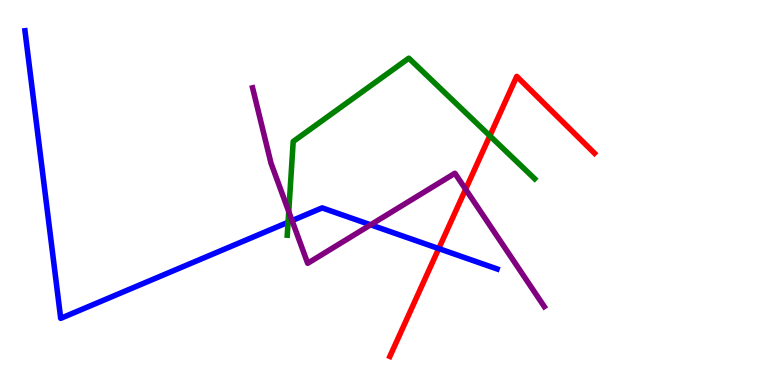[{'lines': ['blue', 'red'], 'intersections': [{'x': 5.66, 'y': 3.54}]}, {'lines': ['green', 'red'], 'intersections': [{'x': 6.32, 'y': 6.47}]}, {'lines': ['purple', 'red'], 'intersections': [{'x': 6.01, 'y': 5.08}]}, {'lines': ['blue', 'green'], 'intersections': [{'x': 3.72, 'y': 4.23}]}, {'lines': ['blue', 'purple'], 'intersections': [{'x': 3.77, 'y': 4.27}, {'x': 4.78, 'y': 4.16}]}, {'lines': ['green', 'purple'], 'intersections': [{'x': 3.73, 'y': 4.5}]}]